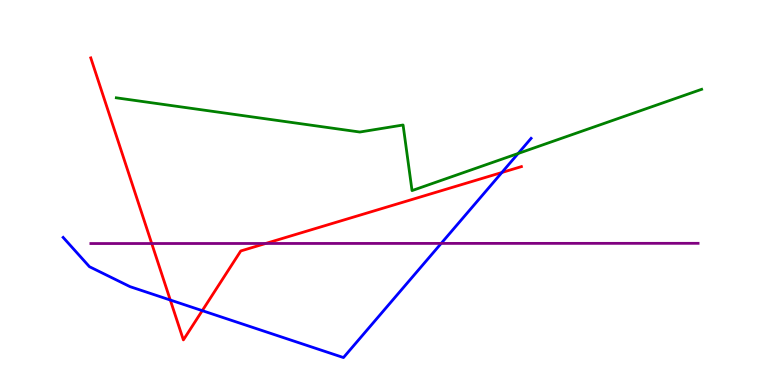[{'lines': ['blue', 'red'], 'intersections': [{'x': 2.2, 'y': 2.21}, {'x': 2.61, 'y': 1.93}, {'x': 6.48, 'y': 5.52}]}, {'lines': ['green', 'red'], 'intersections': []}, {'lines': ['purple', 'red'], 'intersections': [{'x': 1.96, 'y': 3.67}, {'x': 3.43, 'y': 3.68}]}, {'lines': ['blue', 'green'], 'intersections': [{'x': 6.69, 'y': 6.01}]}, {'lines': ['blue', 'purple'], 'intersections': [{'x': 5.69, 'y': 3.68}]}, {'lines': ['green', 'purple'], 'intersections': []}]